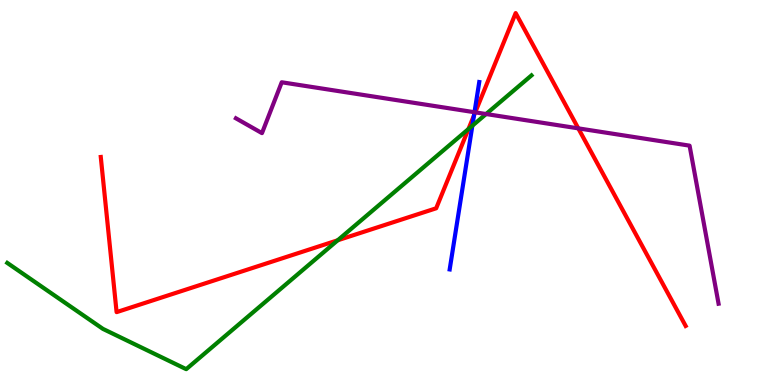[{'lines': ['blue', 'red'], 'intersections': [{'x': 6.12, 'y': 7.0}]}, {'lines': ['green', 'red'], 'intersections': [{'x': 4.36, 'y': 3.76}, {'x': 6.04, 'y': 6.65}]}, {'lines': ['purple', 'red'], 'intersections': [{'x': 6.13, 'y': 7.08}, {'x': 7.46, 'y': 6.67}]}, {'lines': ['blue', 'green'], 'intersections': [{'x': 6.1, 'y': 6.73}]}, {'lines': ['blue', 'purple'], 'intersections': [{'x': 6.12, 'y': 7.08}]}, {'lines': ['green', 'purple'], 'intersections': [{'x': 6.27, 'y': 7.04}]}]